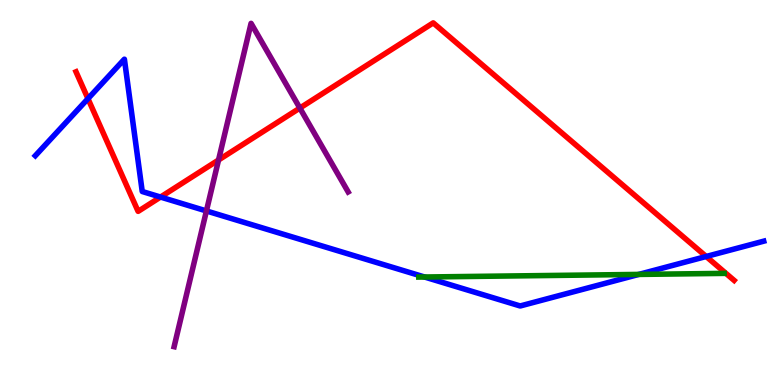[{'lines': ['blue', 'red'], 'intersections': [{'x': 1.13, 'y': 7.44}, {'x': 2.07, 'y': 4.88}, {'x': 9.11, 'y': 3.34}]}, {'lines': ['green', 'red'], 'intersections': []}, {'lines': ['purple', 'red'], 'intersections': [{'x': 2.82, 'y': 5.84}, {'x': 3.87, 'y': 7.19}]}, {'lines': ['blue', 'green'], 'intersections': [{'x': 5.48, 'y': 2.81}, {'x': 8.24, 'y': 2.87}]}, {'lines': ['blue', 'purple'], 'intersections': [{'x': 2.66, 'y': 4.52}]}, {'lines': ['green', 'purple'], 'intersections': []}]